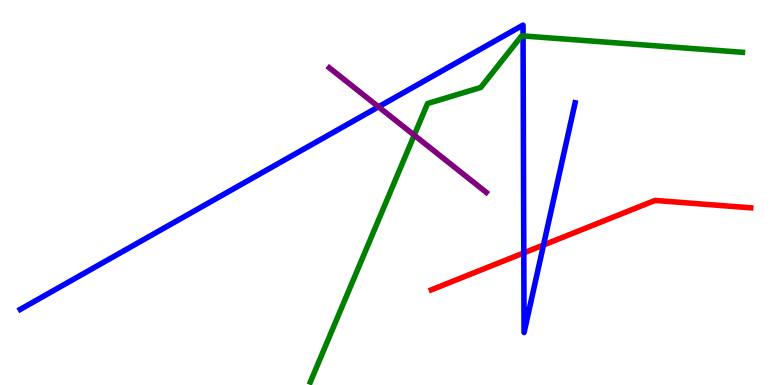[{'lines': ['blue', 'red'], 'intersections': [{'x': 6.76, 'y': 3.43}, {'x': 7.01, 'y': 3.64}]}, {'lines': ['green', 'red'], 'intersections': []}, {'lines': ['purple', 'red'], 'intersections': []}, {'lines': ['blue', 'green'], 'intersections': [{'x': 6.75, 'y': 9.07}]}, {'lines': ['blue', 'purple'], 'intersections': [{'x': 4.88, 'y': 7.23}]}, {'lines': ['green', 'purple'], 'intersections': [{'x': 5.34, 'y': 6.49}]}]